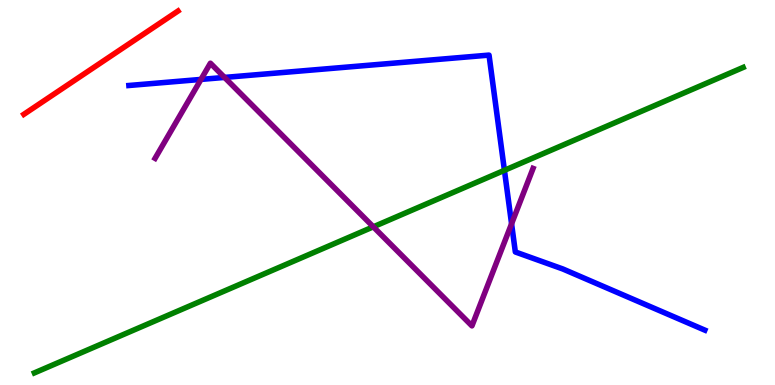[{'lines': ['blue', 'red'], 'intersections': []}, {'lines': ['green', 'red'], 'intersections': []}, {'lines': ['purple', 'red'], 'intersections': []}, {'lines': ['blue', 'green'], 'intersections': [{'x': 6.51, 'y': 5.58}]}, {'lines': ['blue', 'purple'], 'intersections': [{'x': 2.59, 'y': 7.94}, {'x': 2.9, 'y': 7.99}, {'x': 6.6, 'y': 4.19}]}, {'lines': ['green', 'purple'], 'intersections': [{'x': 4.82, 'y': 4.11}]}]